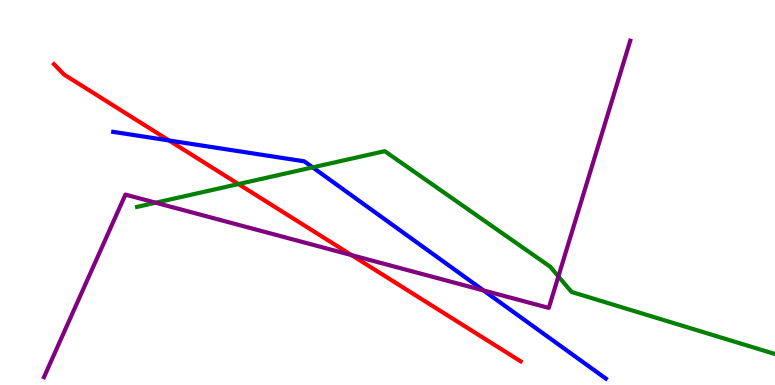[{'lines': ['blue', 'red'], 'intersections': [{'x': 2.18, 'y': 6.35}]}, {'lines': ['green', 'red'], 'intersections': [{'x': 3.08, 'y': 5.22}]}, {'lines': ['purple', 'red'], 'intersections': [{'x': 4.54, 'y': 3.37}]}, {'lines': ['blue', 'green'], 'intersections': [{'x': 4.03, 'y': 5.65}]}, {'lines': ['blue', 'purple'], 'intersections': [{'x': 6.24, 'y': 2.46}]}, {'lines': ['green', 'purple'], 'intersections': [{'x': 2.01, 'y': 4.73}, {'x': 7.21, 'y': 2.82}]}]